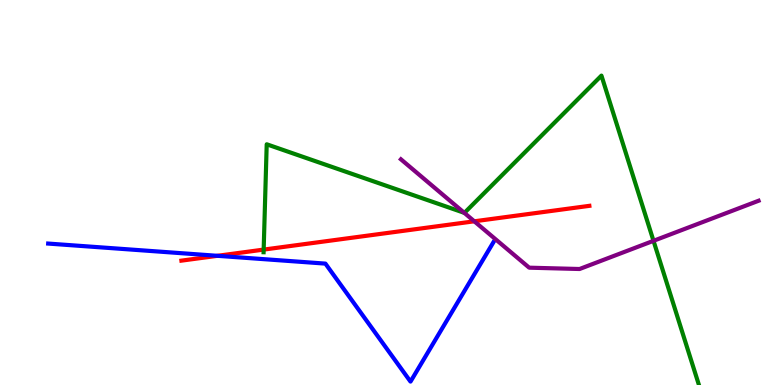[{'lines': ['blue', 'red'], 'intersections': [{'x': 2.81, 'y': 3.36}]}, {'lines': ['green', 'red'], 'intersections': [{'x': 3.4, 'y': 3.52}]}, {'lines': ['purple', 'red'], 'intersections': [{'x': 6.12, 'y': 4.25}]}, {'lines': ['blue', 'green'], 'intersections': []}, {'lines': ['blue', 'purple'], 'intersections': []}, {'lines': ['green', 'purple'], 'intersections': [{'x': 5.99, 'y': 4.47}, {'x': 8.43, 'y': 3.75}]}]